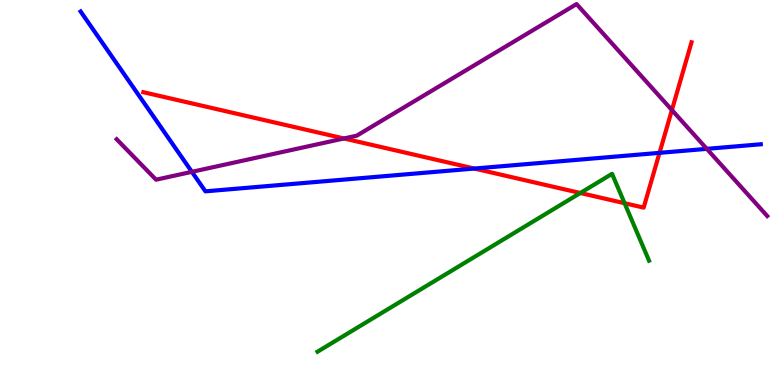[{'lines': ['blue', 'red'], 'intersections': [{'x': 6.12, 'y': 5.62}, {'x': 8.51, 'y': 6.03}]}, {'lines': ['green', 'red'], 'intersections': [{'x': 7.49, 'y': 4.99}, {'x': 8.06, 'y': 4.72}]}, {'lines': ['purple', 'red'], 'intersections': [{'x': 4.44, 'y': 6.4}, {'x': 8.67, 'y': 7.14}]}, {'lines': ['blue', 'green'], 'intersections': []}, {'lines': ['blue', 'purple'], 'intersections': [{'x': 2.48, 'y': 5.54}, {'x': 9.12, 'y': 6.13}]}, {'lines': ['green', 'purple'], 'intersections': []}]